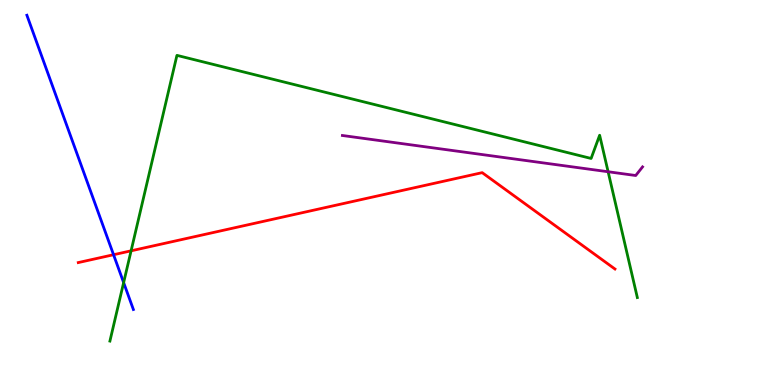[{'lines': ['blue', 'red'], 'intersections': [{'x': 1.47, 'y': 3.38}]}, {'lines': ['green', 'red'], 'intersections': [{'x': 1.69, 'y': 3.49}]}, {'lines': ['purple', 'red'], 'intersections': []}, {'lines': ['blue', 'green'], 'intersections': [{'x': 1.6, 'y': 2.66}]}, {'lines': ['blue', 'purple'], 'intersections': []}, {'lines': ['green', 'purple'], 'intersections': [{'x': 7.85, 'y': 5.54}]}]